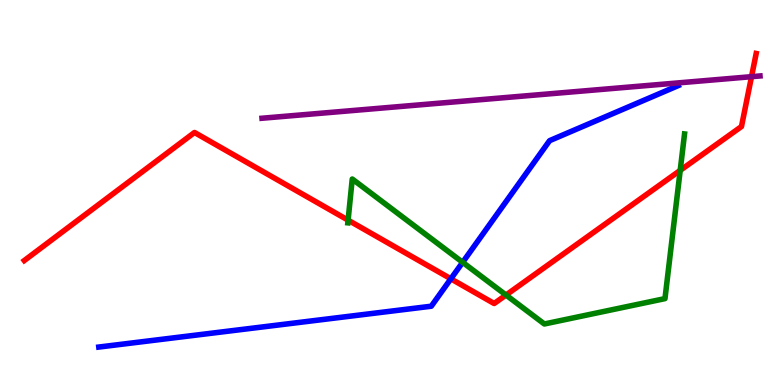[{'lines': ['blue', 'red'], 'intersections': [{'x': 5.82, 'y': 2.76}]}, {'lines': ['green', 'red'], 'intersections': [{'x': 4.49, 'y': 4.28}, {'x': 6.53, 'y': 2.34}, {'x': 8.78, 'y': 5.57}]}, {'lines': ['purple', 'red'], 'intersections': [{'x': 9.7, 'y': 8.01}]}, {'lines': ['blue', 'green'], 'intersections': [{'x': 5.97, 'y': 3.19}]}, {'lines': ['blue', 'purple'], 'intersections': []}, {'lines': ['green', 'purple'], 'intersections': []}]